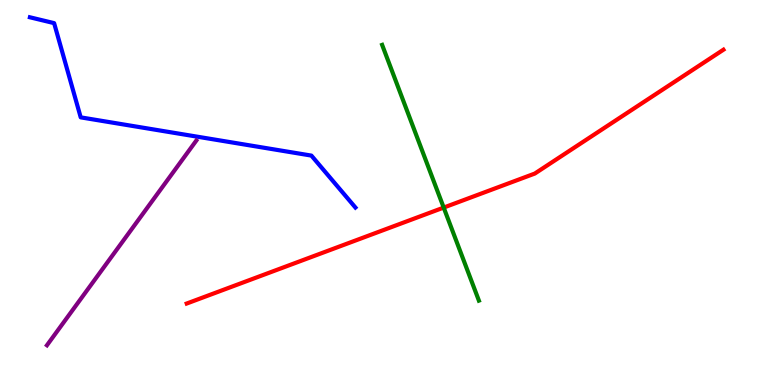[{'lines': ['blue', 'red'], 'intersections': []}, {'lines': ['green', 'red'], 'intersections': [{'x': 5.73, 'y': 4.61}]}, {'lines': ['purple', 'red'], 'intersections': []}, {'lines': ['blue', 'green'], 'intersections': []}, {'lines': ['blue', 'purple'], 'intersections': []}, {'lines': ['green', 'purple'], 'intersections': []}]